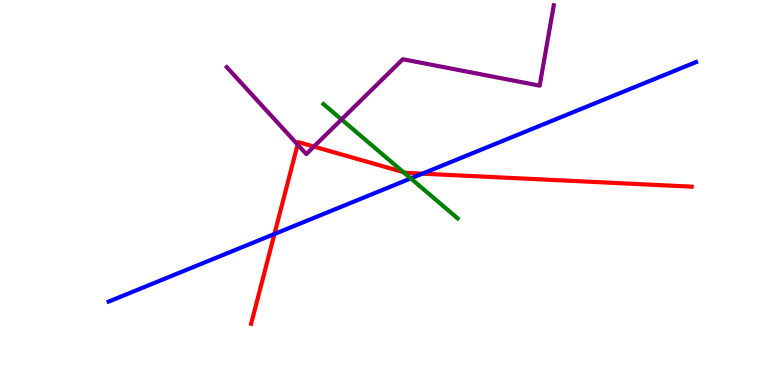[{'lines': ['blue', 'red'], 'intersections': [{'x': 3.54, 'y': 3.92}, {'x': 5.45, 'y': 5.49}]}, {'lines': ['green', 'red'], 'intersections': [{'x': 5.2, 'y': 5.53}]}, {'lines': ['purple', 'red'], 'intersections': [{'x': 3.84, 'y': 6.25}, {'x': 4.05, 'y': 6.19}]}, {'lines': ['blue', 'green'], 'intersections': [{'x': 5.3, 'y': 5.37}]}, {'lines': ['blue', 'purple'], 'intersections': []}, {'lines': ['green', 'purple'], 'intersections': [{'x': 4.41, 'y': 6.9}]}]